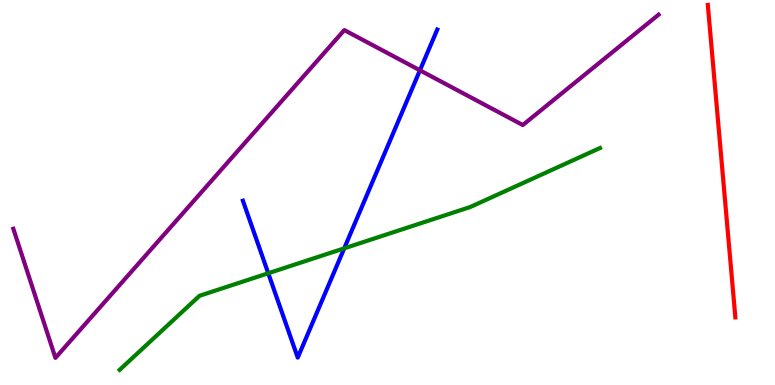[{'lines': ['blue', 'red'], 'intersections': []}, {'lines': ['green', 'red'], 'intersections': []}, {'lines': ['purple', 'red'], 'intersections': []}, {'lines': ['blue', 'green'], 'intersections': [{'x': 3.46, 'y': 2.9}, {'x': 4.44, 'y': 3.55}]}, {'lines': ['blue', 'purple'], 'intersections': [{'x': 5.42, 'y': 8.17}]}, {'lines': ['green', 'purple'], 'intersections': []}]